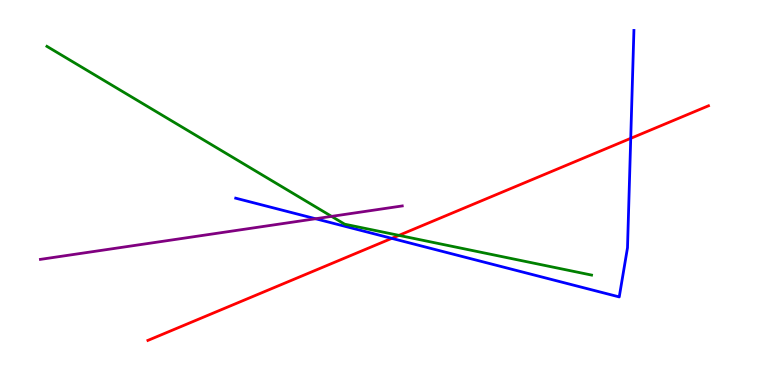[{'lines': ['blue', 'red'], 'intersections': [{'x': 5.05, 'y': 3.81}, {'x': 8.14, 'y': 6.41}]}, {'lines': ['green', 'red'], 'intersections': [{'x': 5.15, 'y': 3.89}]}, {'lines': ['purple', 'red'], 'intersections': []}, {'lines': ['blue', 'green'], 'intersections': []}, {'lines': ['blue', 'purple'], 'intersections': [{'x': 4.07, 'y': 4.32}]}, {'lines': ['green', 'purple'], 'intersections': [{'x': 4.28, 'y': 4.38}]}]